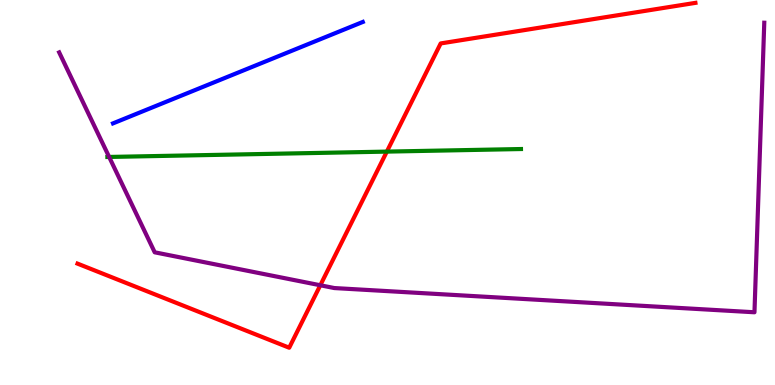[{'lines': ['blue', 'red'], 'intersections': []}, {'lines': ['green', 'red'], 'intersections': [{'x': 4.99, 'y': 6.06}]}, {'lines': ['purple', 'red'], 'intersections': [{'x': 4.13, 'y': 2.59}]}, {'lines': ['blue', 'green'], 'intersections': []}, {'lines': ['blue', 'purple'], 'intersections': []}, {'lines': ['green', 'purple'], 'intersections': [{'x': 1.41, 'y': 5.92}]}]